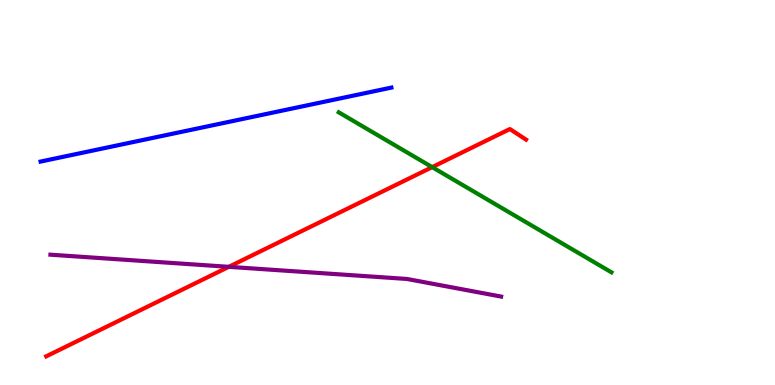[{'lines': ['blue', 'red'], 'intersections': []}, {'lines': ['green', 'red'], 'intersections': [{'x': 5.58, 'y': 5.66}]}, {'lines': ['purple', 'red'], 'intersections': [{'x': 2.95, 'y': 3.07}]}, {'lines': ['blue', 'green'], 'intersections': []}, {'lines': ['blue', 'purple'], 'intersections': []}, {'lines': ['green', 'purple'], 'intersections': []}]